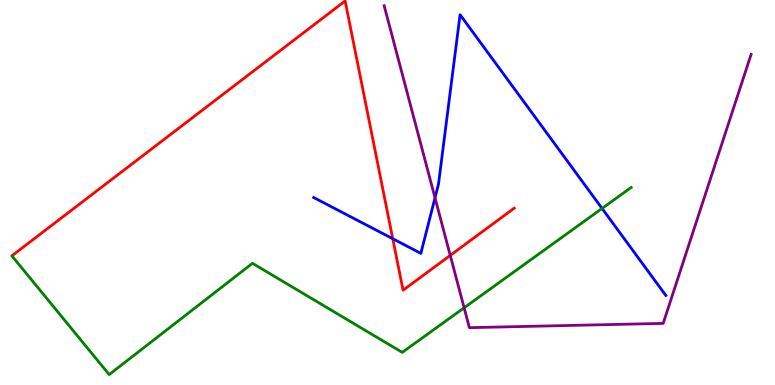[{'lines': ['blue', 'red'], 'intersections': [{'x': 5.07, 'y': 3.8}]}, {'lines': ['green', 'red'], 'intersections': []}, {'lines': ['purple', 'red'], 'intersections': [{'x': 5.81, 'y': 3.37}]}, {'lines': ['blue', 'green'], 'intersections': [{'x': 7.77, 'y': 4.59}]}, {'lines': ['blue', 'purple'], 'intersections': [{'x': 5.61, 'y': 4.86}]}, {'lines': ['green', 'purple'], 'intersections': [{'x': 5.99, 'y': 2.01}]}]